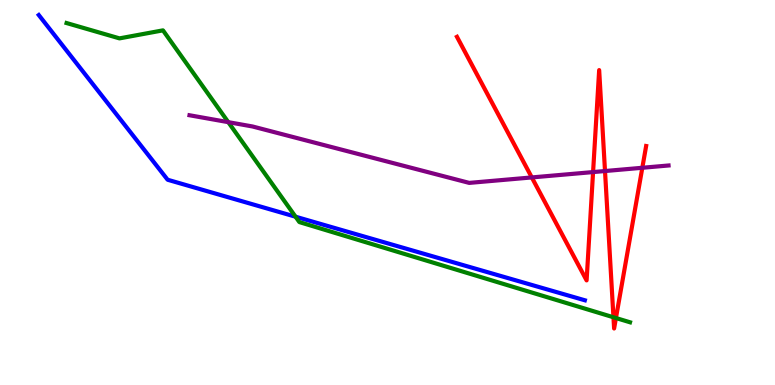[{'lines': ['blue', 'red'], 'intersections': []}, {'lines': ['green', 'red'], 'intersections': [{'x': 7.92, 'y': 1.76}, {'x': 7.95, 'y': 1.74}]}, {'lines': ['purple', 'red'], 'intersections': [{'x': 6.86, 'y': 5.39}, {'x': 7.65, 'y': 5.53}, {'x': 7.81, 'y': 5.56}, {'x': 8.29, 'y': 5.64}]}, {'lines': ['blue', 'green'], 'intersections': [{'x': 3.81, 'y': 4.37}]}, {'lines': ['blue', 'purple'], 'intersections': []}, {'lines': ['green', 'purple'], 'intersections': [{'x': 2.95, 'y': 6.83}]}]